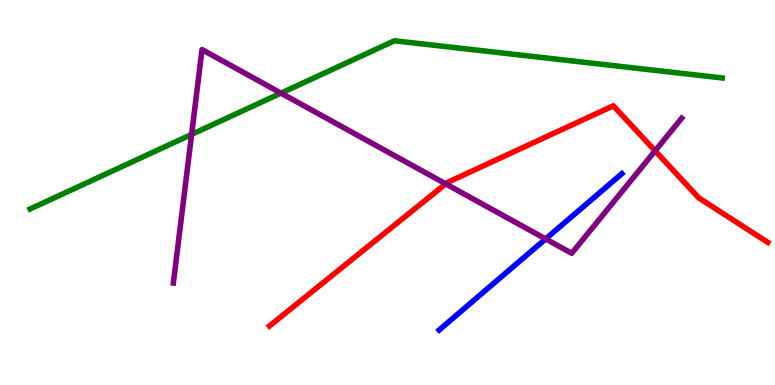[{'lines': ['blue', 'red'], 'intersections': []}, {'lines': ['green', 'red'], 'intersections': []}, {'lines': ['purple', 'red'], 'intersections': [{'x': 5.75, 'y': 5.22}, {'x': 8.45, 'y': 6.08}]}, {'lines': ['blue', 'green'], 'intersections': []}, {'lines': ['blue', 'purple'], 'intersections': [{'x': 7.04, 'y': 3.79}]}, {'lines': ['green', 'purple'], 'intersections': [{'x': 2.47, 'y': 6.51}, {'x': 3.63, 'y': 7.58}]}]